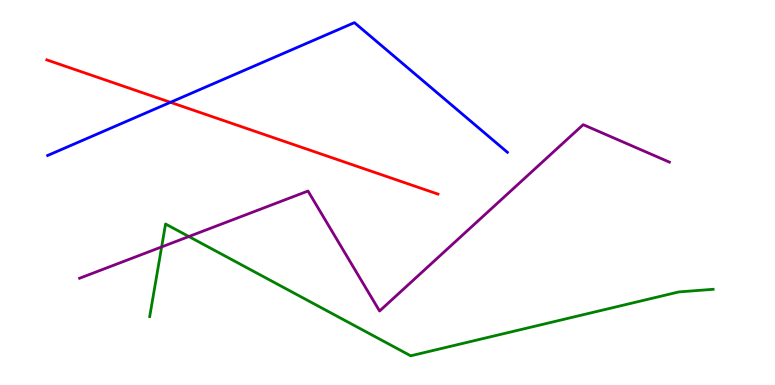[{'lines': ['blue', 'red'], 'intersections': [{'x': 2.2, 'y': 7.34}]}, {'lines': ['green', 'red'], 'intersections': []}, {'lines': ['purple', 'red'], 'intersections': []}, {'lines': ['blue', 'green'], 'intersections': []}, {'lines': ['blue', 'purple'], 'intersections': []}, {'lines': ['green', 'purple'], 'intersections': [{'x': 2.09, 'y': 3.59}, {'x': 2.44, 'y': 3.86}]}]